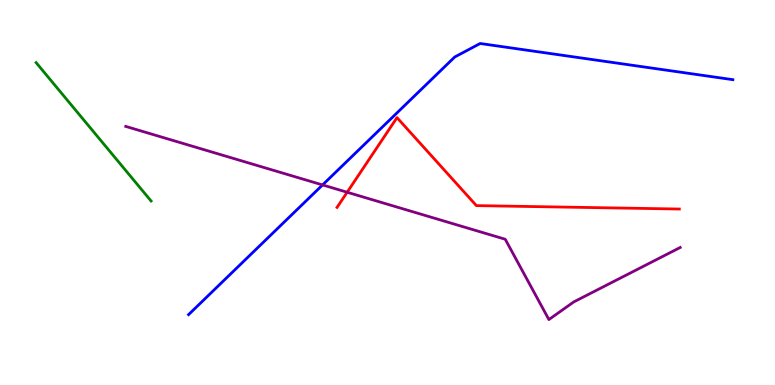[{'lines': ['blue', 'red'], 'intersections': []}, {'lines': ['green', 'red'], 'intersections': []}, {'lines': ['purple', 'red'], 'intersections': [{'x': 4.48, 'y': 5.01}]}, {'lines': ['blue', 'green'], 'intersections': []}, {'lines': ['blue', 'purple'], 'intersections': [{'x': 4.16, 'y': 5.2}]}, {'lines': ['green', 'purple'], 'intersections': []}]